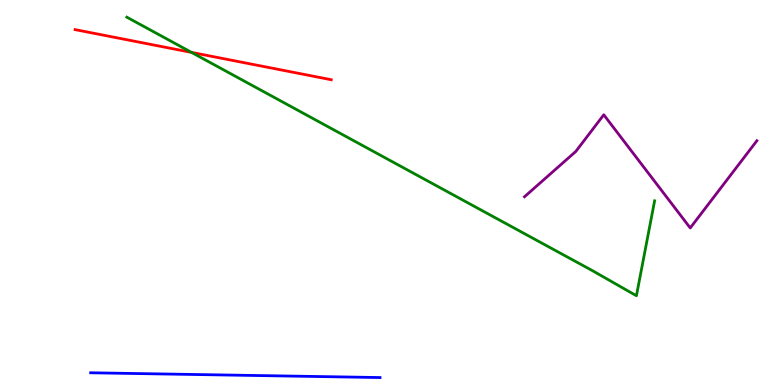[{'lines': ['blue', 'red'], 'intersections': []}, {'lines': ['green', 'red'], 'intersections': [{'x': 2.47, 'y': 8.64}]}, {'lines': ['purple', 'red'], 'intersections': []}, {'lines': ['blue', 'green'], 'intersections': []}, {'lines': ['blue', 'purple'], 'intersections': []}, {'lines': ['green', 'purple'], 'intersections': []}]